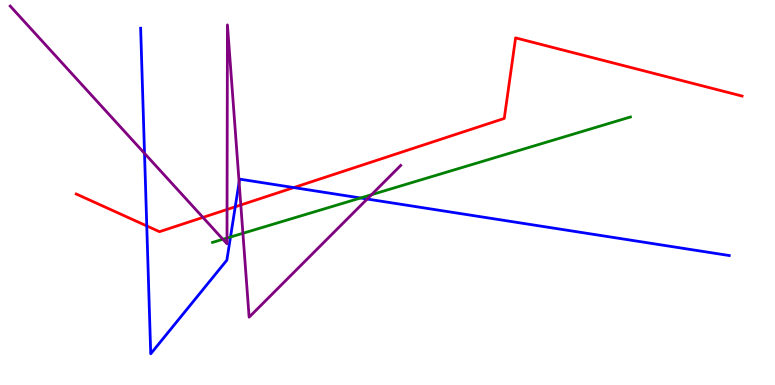[{'lines': ['blue', 'red'], 'intersections': [{'x': 1.89, 'y': 4.13}, {'x': 3.04, 'y': 4.63}, {'x': 3.79, 'y': 5.13}]}, {'lines': ['green', 'red'], 'intersections': []}, {'lines': ['purple', 'red'], 'intersections': [{'x': 2.62, 'y': 4.35}, {'x': 2.93, 'y': 4.56}, {'x': 3.11, 'y': 4.68}]}, {'lines': ['blue', 'green'], 'intersections': [{'x': 2.97, 'y': 3.84}, {'x': 4.65, 'y': 4.86}]}, {'lines': ['blue', 'purple'], 'intersections': [{'x': 1.86, 'y': 6.02}, {'x': 3.09, 'y': 5.27}, {'x': 4.74, 'y': 4.83}]}, {'lines': ['green', 'purple'], 'intersections': [{'x': 2.88, 'y': 3.78}, {'x': 2.93, 'y': 3.82}, {'x': 3.13, 'y': 3.94}, {'x': 4.79, 'y': 4.94}]}]